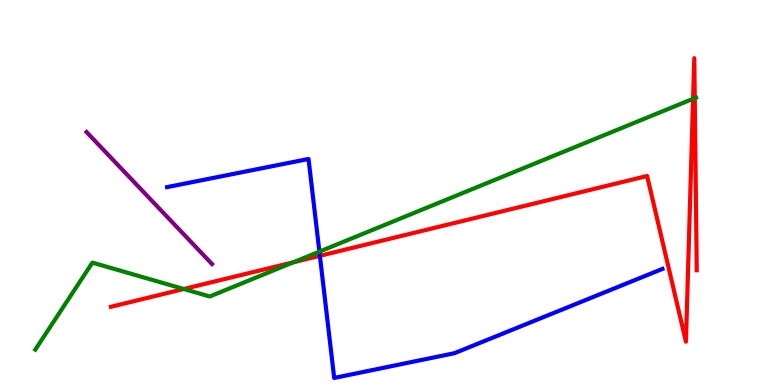[{'lines': ['blue', 'red'], 'intersections': [{'x': 4.13, 'y': 3.36}]}, {'lines': ['green', 'red'], 'intersections': [{'x': 2.37, 'y': 2.49}, {'x': 3.79, 'y': 3.19}, {'x': 8.94, 'y': 7.43}, {'x': 8.96, 'y': 7.45}]}, {'lines': ['purple', 'red'], 'intersections': []}, {'lines': ['blue', 'green'], 'intersections': [{'x': 4.12, 'y': 3.46}]}, {'lines': ['blue', 'purple'], 'intersections': []}, {'lines': ['green', 'purple'], 'intersections': []}]